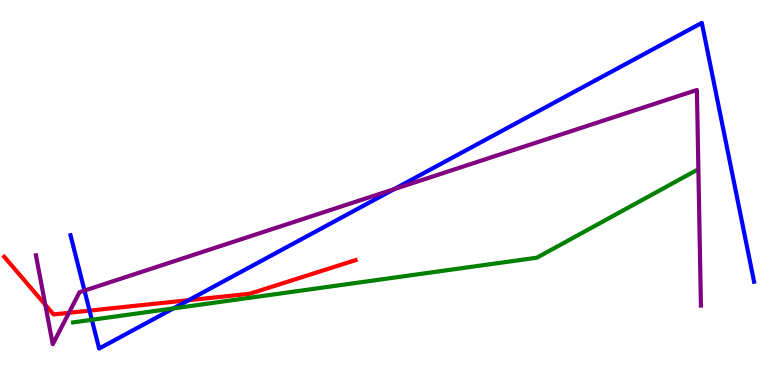[{'lines': ['blue', 'red'], 'intersections': [{'x': 1.16, 'y': 1.93}, {'x': 2.43, 'y': 2.2}]}, {'lines': ['green', 'red'], 'intersections': []}, {'lines': ['purple', 'red'], 'intersections': [{'x': 0.584, 'y': 2.08}, {'x': 0.89, 'y': 1.88}]}, {'lines': ['blue', 'green'], 'intersections': [{'x': 1.19, 'y': 1.69}, {'x': 2.24, 'y': 1.99}]}, {'lines': ['blue', 'purple'], 'intersections': [{'x': 1.09, 'y': 2.45}, {'x': 5.08, 'y': 5.09}]}, {'lines': ['green', 'purple'], 'intersections': []}]